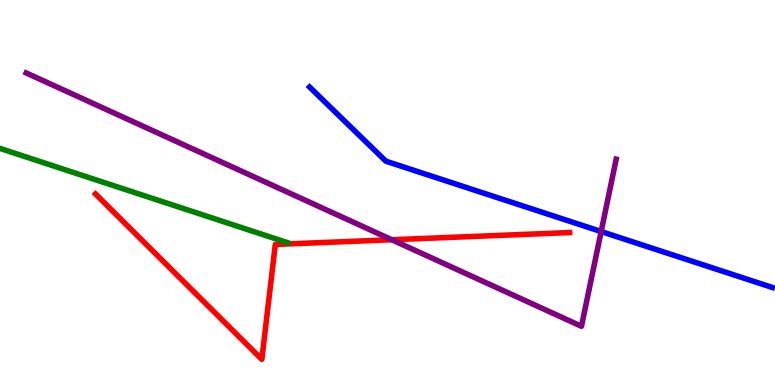[{'lines': ['blue', 'red'], 'intersections': []}, {'lines': ['green', 'red'], 'intersections': []}, {'lines': ['purple', 'red'], 'intersections': [{'x': 5.06, 'y': 3.77}]}, {'lines': ['blue', 'green'], 'intersections': []}, {'lines': ['blue', 'purple'], 'intersections': [{'x': 7.76, 'y': 3.99}]}, {'lines': ['green', 'purple'], 'intersections': []}]